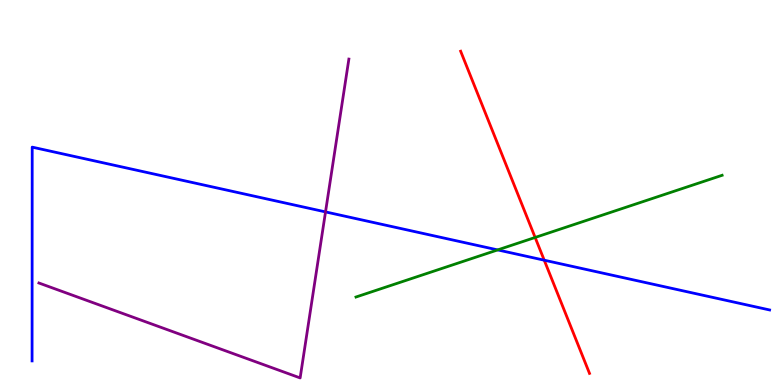[{'lines': ['blue', 'red'], 'intersections': [{'x': 7.02, 'y': 3.24}]}, {'lines': ['green', 'red'], 'intersections': [{'x': 6.91, 'y': 3.83}]}, {'lines': ['purple', 'red'], 'intersections': []}, {'lines': ['blue', 'green'], 'intersections': [{'x': 6.42, 'y': 3.51}]}, {'lines': ['blue', 'purple'], 'intersections': [{'x': 4.2, 'y': 4.5}]}, {'lines': ['green', 'purple'], 'intersections': []}]